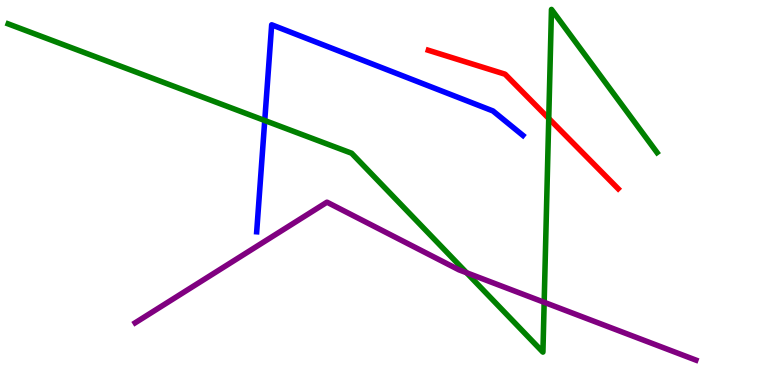[{'lines': ['blue', 'red'], 'intersections': []}, {'lines': ['green', 'red'], 'intersections': [{'x': 7.08, 'y': 6.92}]}, {'lines': ['purple', 'red'], 'intersections': []}, {'lines': ['blue', 'green'], 'intersections': [{'x': 3.42, 'y': 6.87}]}, {'lines': ['blue', 'purple'], 'intersections': []}, {'lines': ['green', 'purple'], 'intersections': [{'x': 6.02, 'y': 2.92}, {'x': 7.02, 'y': 2.15}]}]